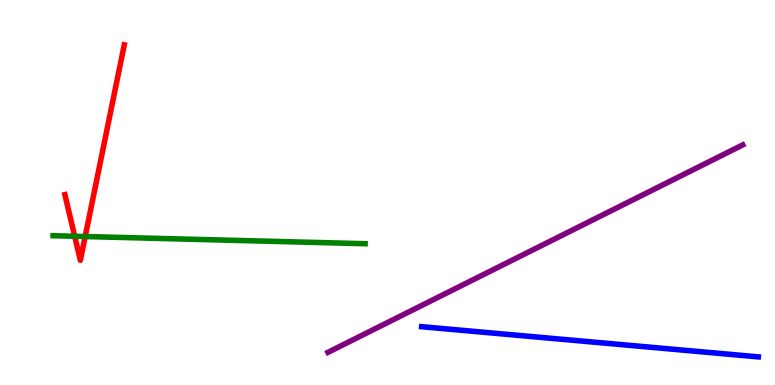[{'lines': ['blue', 'red'], 'intersections': []}, {'lines': ['green', 'red'], 'intersections': [{'x': 0.964, 'y': 3.86}, {'x': 1.1, 'y': 3.86}]}, {'lines': ['purple', 'red'], 'intersections': []}, {'lines': ['blue', 'green'], 'intersections': []}, {'lines': ['blue', 'purple'], 'intersections': []}, {'lines': ['green', 'purple'], 'intersections': []}]